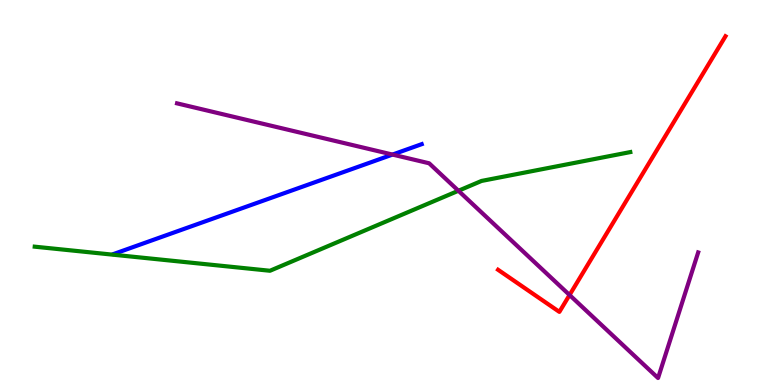[{'lines': ['blue', 'red'], 'intersections': []}, {'lines': ['green', 'red'], 'intersections': []}, {'lines': ['purple', 'red'], 'intersections': [{'x': 7.35, 'y': 2.34}]}, {'lines': ['blue', 'green'], 'intersections': []}, {'lines': ['blue', 'purple'], 'intersections': [{'x': 5.06, 'y': 5.99}]}, {'lines': ['green', 'purple'], 'intersections': [{'x': 5.92, 'y': 5.05}]}]